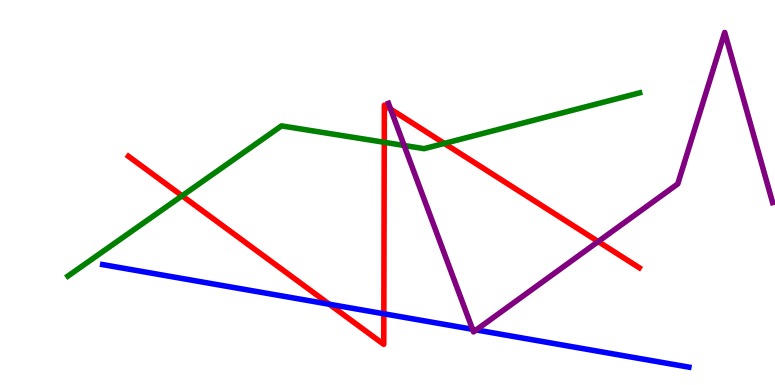[{'lines': ['blue', 'red'], 'intersections': [{'x': 4.25, 'y': 2.1}, {'x': 4.95, 'y': 1.85}]}, {'lines': ['green', 'red'], 'intersections': [{'x': 2.35, 'y': 4.91}, {'x': 4.96, 'y': 6.3}, {'x': 5.73, 'y': 6.27}]}, {'lines': ['purple', 'red'], 'intersections': [{'x': 5.04, 'y': 7.17}, {'x': 7.72, 'y': 3.73}]}, {'lines': ['blue', 'green'], 'intersections': []}, {'lines': ['blue', 'purple'], 'intersections': [{'x': 6.1, 'y': 1.45}, {'x': 6.14, 'y': 1.43}]}, {'lines': ['green', 'purple'], 'intersections': [{'x': 5.21, 'y': 6.22}]}]